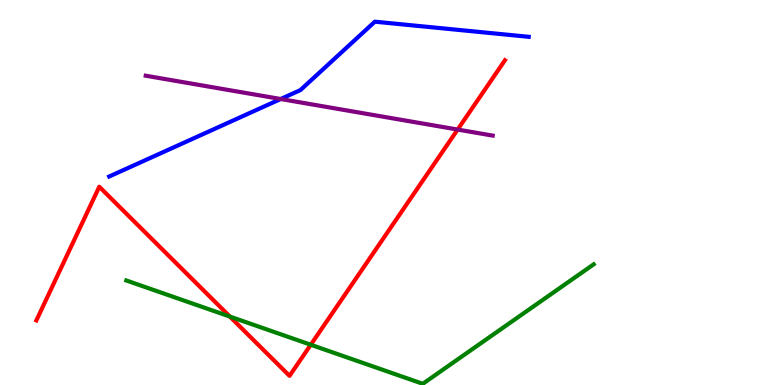[{'lines': ['blue', 'red'], 'intersections': []}, {'lines': ['green', 'red'], 'intersections': [{'x': 2.97, 'y': 1.78}, {'x': 4.01, 'y': 1.05}]}, {'lines': ['purple', 'red'], 'intersections': [{'x': 5.9, 'y': 6.63}]}, {'lines': ['blue', 'green'], 'intersections': []}, {'lines': ['blue', 'purple'], 'intersections': [{'x': 3.62, 'y': 7.43}]}, {'lines': ['green', 'purple'], 'intersections': []}]